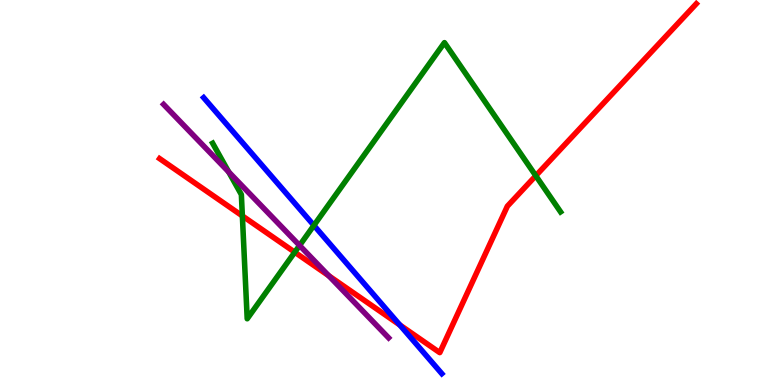[{'lines': ['blue', 'red'], 'intersections': [{'x': 5.16, 'y': 1.56}]}, {'lines': ['green', 'red'], 'intersections': [{'x': 3.13, 'y': 4.39}, {'x': 3.8, 'y': 3.45}, {'x': 6.91, 'y': 5.44}]}, {'lines': ['purple', 'red'], 'intersections': [{'x': 4.24, 'y': 2.84}]}, {'lines': ['blue', 'green'], 'intersections': [{'x': 4.05, 'y': 4.15}]}, {'lines': ['blue', 'purple'], 'intersections': []}, {'lines': ['green', 'purple'], 'intersections': [{'x': 2.95, 'y': 5.53}, {'x': 3.87, 'y': 3.62}]}]